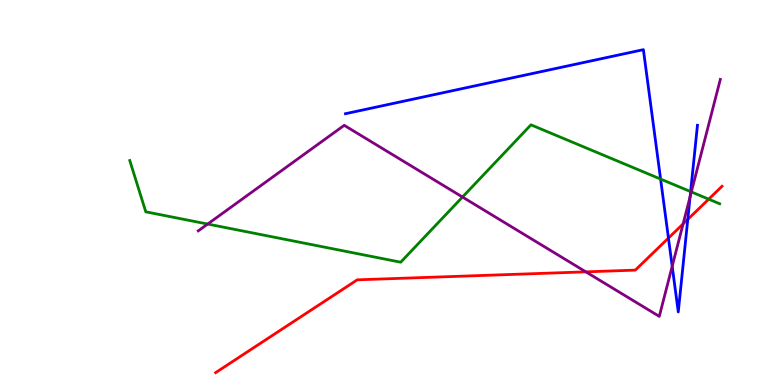[{'lines': ['blue', 'red'], 'intersections': [{'x': 8.63, 'y': 3.82}, {'x': 8.87, 'y': 4.3}]}, {'lines': ['green', 'red'], 'intersections': [{'x': 9.14, 'y': 4.83}]}, {'lines': ['purple', 'red'], 'intersections': [{'x': 7.56, 'y': 2.94}, {'x': 8.81, 'y': 4.18}]}, {'lines': ['blue', 'green'], 'intersections': [{'x': 8.52, 'y': 5.35}, {'x': 8.91, 'y': 5.02}]}, {'lines': ['blue', 'purple'], 'intersections': [{'x': 8.67, 'y': 3.08}, {'x': 8.9, 'y': 4.89}]}, {'lines': ['green', 'purple'], 'intersections': [{'x': 2.68, 'y': 4.18}, {'x': 5.97, 'y': 4.88}, {'x': 8.92, 'y': 5.02}]}]